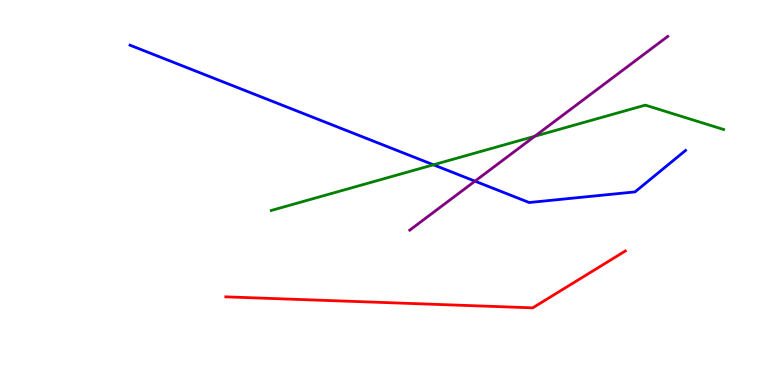[{'lines': ['blue', 'red'], 'intersections': []}, {'lines': ['green', 'red'], 'intersections': []}, {'lines': ['purple', 'red'], 'intersections': []}, {'lines': ['blue', 'green'], 'intersections': [{'x': 5.59, 'y': 5.72}]}, {'lines': ['blue', 'purple'], 'intersections': [{'x': 6.13, 'y': 5.29}]}, {'lines': ['green', 'purple'], 'intersections': [{'x': 6.9, 'y': 6.46}]}]